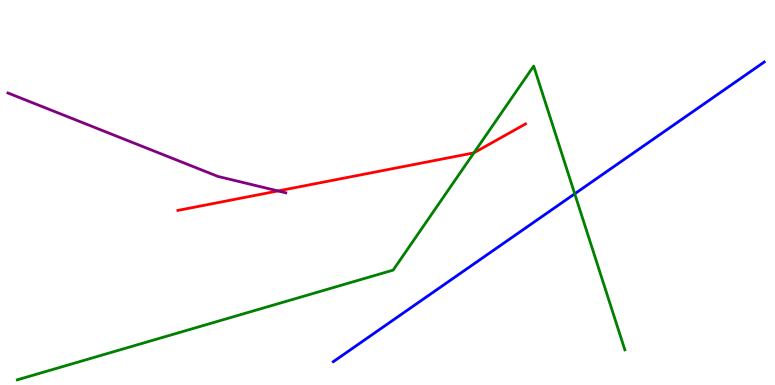[{'lines': ['blue', 'red'], 'intersections': []}, {'lines': ['green', 'red'], 'intersections': [{'x': 6.12, 'y': 6.03}]}, {'lines': ['purple', 'red'], 'intersections': [{'x': 3.59, 'y': 5.04}]}, {'lines': ['blue', 'green'], 'intersections': [{'x': 7.42, 'y': 4.97}]}, {'lines': ['blue', 'purple'], 'intersections': []}, {'lines': ['green', 'purple'], 'intersections': []}]